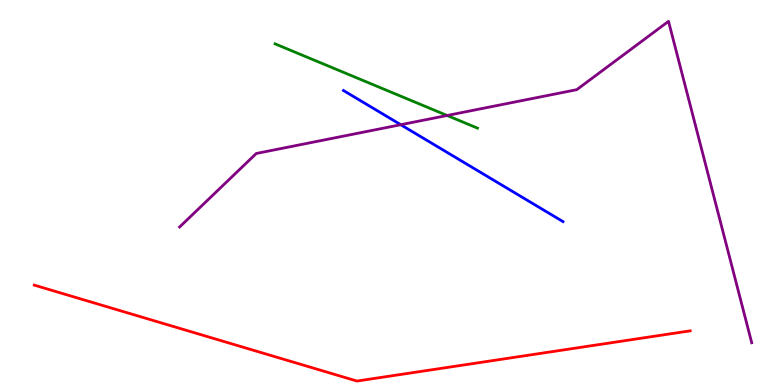[{'lines': ['blue', 'red'], 'intersections': []}, {'lines': ['green', 'red'], 'intersections': []}, {'lines': ['purple', 'red'], 'intersections': []}, {'lines': ['blue', 'green'], 'intersections': []}, {'lines': ['blue', 'purple'], 'intersections': [{'x': 5.17, 'y': 6.76}]}, {'lines': ['green', 'purple'], 'intersections': [{'x': 5.77, 'y': 7.0}]}]